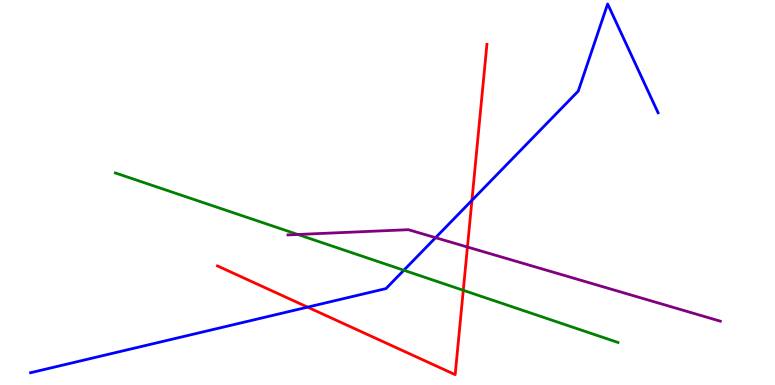[{'lines': ['blue', 'red'], 'intersections': [{'x': 3.97, 'y': 2.02}, {'x': 6.09, 'y': 4.8}]}, {'lines': ['green', 'red'], 'intersections': [{'x': 5.98, 'y': 2.46}]}, {'lines': ['purple', 'red'], 'intersections': [{'x': 6.03, 'y': 3.58}]}, {'lines': ['blue', 'green'], 'intersections': [{'x': 5.21, 'y': 2.98}]}, {'lines': ['blue', 'purple'], 'intersections': [{'x': 5.62, 'y': 3.83}]}, {'lines': ['green', 'purple'], 'intersections': [{'x': 3.84, 'y': 3.91}]}]